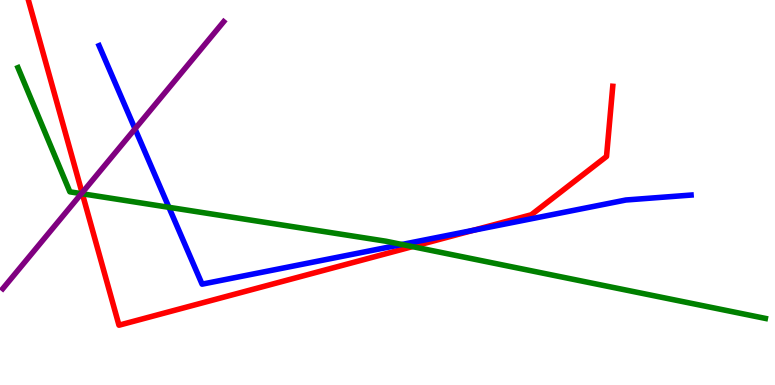[{'lines': ['blue', 'red'], 'intersections': [{'x': 6.11, 'y': 4.02}]}, {'lines': ['green', 'red'], 'intersections': [{'x': 1.06, 'y': 4.97}, {'x': 5.32, 'y': 3.59}]}, {'lines': ['purple', 'red'], 'intersections': [{'x': 1.06, 'y': 4.99}]}, {'lines': ['blue', 'green'], 'intersections': [{'x': 2.18, 'y': 4.62}, {'x': 5.19, 'y': 3.65}]}, {'lines': ['blue', 'purple'], 'intersections': [{'x': 1.74, 'y': 6.65}]}, {'lines': ['green', 'purple'], 'intersections': [{'x': 1.05, 'y': 4.97}]}]